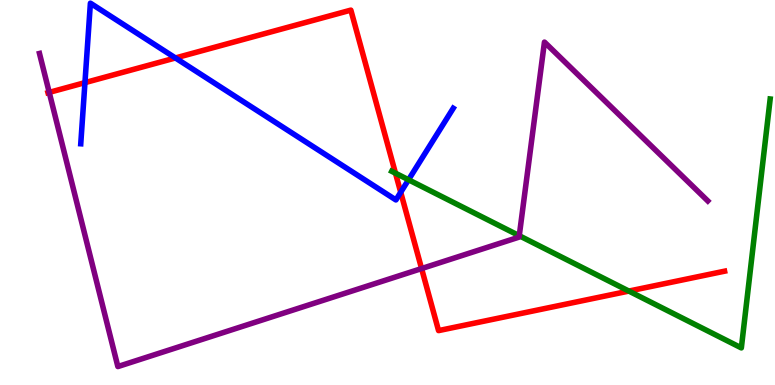[{'lines': ['blue', 'red'], 'intersections': [{'x': 1.1, 'y': 7.85}, {'x': 2.26, 'y': 8.49}, {'x': 5.17, 'y': 5.01}]}, {'lines': ['green', 'red'], 'intersections': [{'x': 5.1, 'y': 5.5}, {'x': 8.11, 'y': 2.44}]}, {'lines': ['purple', 'red'], 'intersections': [{'x': 0.635, 'y': 7.6}, {'x': 5.44, 'y': 3.02}]}, {'lines': ['blue', 'green'], 'intersections': [{'x': 5.27, 'y': 5.33}]}, {'lines': ['blue', 'purple'], 'intersections': []}, {'lines': ['green', 'purple'], 'intersections': [{'x': 6.7, 'y': 3.88}]}]